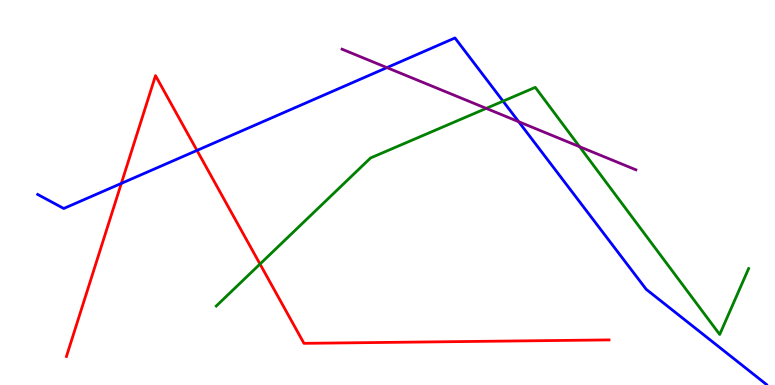[{'lines': ['blue', 'red'], 'intersections': [{'x': 1.57, 'y': 5.24}, {'x': 2.54, 'y': 6.09}]}, {'lines': ['green', 'red'], 'intersections': [{'x': 3.35, 'y': 3.14}]}, {'lines': ['purple', 'red'], 'intersections': []}, {'lines': ['blue', 'green'], 'intersections': [{'x': 6.49, 'y': 7.37}]}, {'lines': ['blue', 'purple'], 'intersections': [{'x': 4.99, 'y': 8.24}, {'x': 6.69, 'y': 6.84}]}, {'lines': ['green', 'purple'], 'intersections': [{'x': 6.27, 'y': 7.18}, {'x': 7.48, 'y': 6.19}]}]